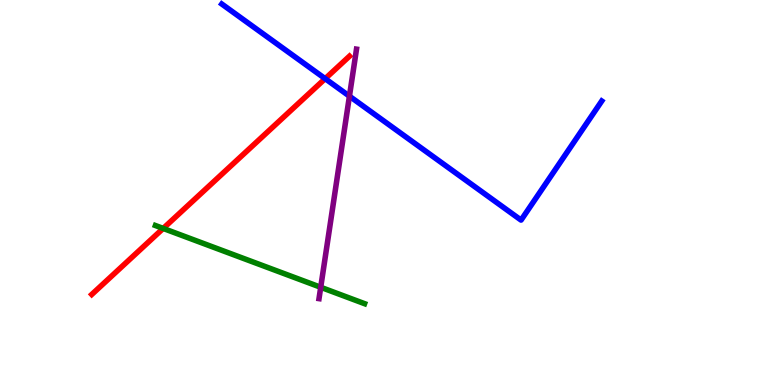[{'lines': ['blue', 'red'], 'intersections': [{'x': 4.2, 'y': 7.96}]}, {'lines': ['green', 'red'], 'intersections': [{'x': 2.11, 'y': 4.07}]}, {'lines': ['purple', 'red'], 'intersections': []}, {'lines': ['blue', 'green'], 'intersections': []}, {'lines': ['blue', 'purple'], 'intersections': [{'x': 4.51, 'y': 7.5}]}, {'lines': ['green', 'purple'], 'intersections': [{'x': 4.14, 'y': 2.54}]}]